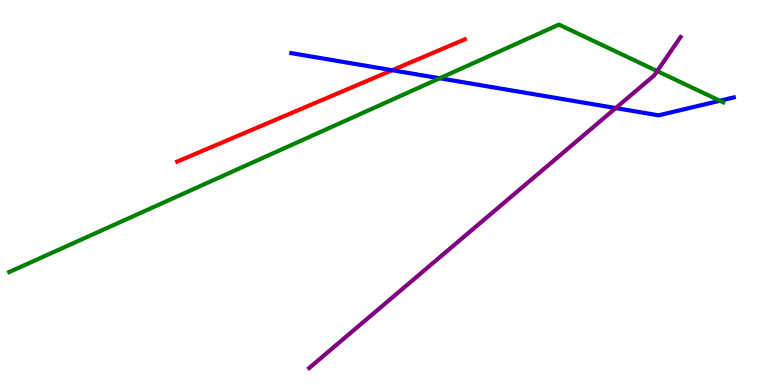[{'lines': ['blue', 'red'], 'intersections': [{'x': 5.06, 'y': 8.18}]}, {'lines': ['green', 'red'], 'intersections': []}, {'lines': ['purple', 'red'], 'intersections': []}, {'lines': ['blue', 'green'], 'intersections': [{'x': 5.67, 'y': 7.97}, {'x': 9.29, 'y': 7.38}]}, {'lines': ['blue', 'purple'], 'intersections': [{'x': 7.94, 'y': 7.19}]}, {'lines': ['green', 'purple'], 'intersections': [{'x': 8.48, 'y': 8.15}]}]